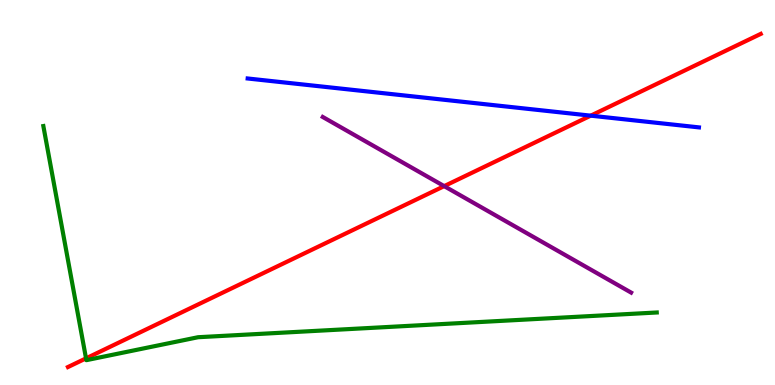[{'lines': ['blue', 'red'], 'intersections': [{'x': 7.62, 'y': 7.0}]}, {'lines': ['green', 'red'], 'intersections': [{'x': 1.11, 'y': 0.692}]}, {'lines': ['purple', 'red'], 'intersections': [{'x': 5.73, 'y': 5.17}]}, {'lines': ['blue', 'green'], 'intersections': []}, {'lines': ['blue', 'purple'], 'intersections': []}, {'lines': ['green', 'purple'], 'intersections': []}]